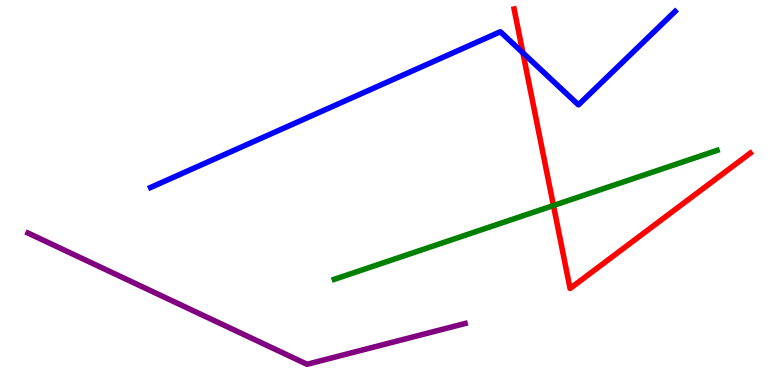[{'lines': ['blue', 'red'], 'intersections': [{'x': 6.75, 'y': 8.63}]}, {'lines': ['green', 'red'], 'intersections': [{'x': 7.14, 'y': 4.66}]}, {'lines': ['purple', 'red'], 'intersections': []}, {'lines': ['blue', 'green'], 'intersections': []}, {'lines': ['blue', 'purple'], 'intersections': []}, {'lines': ['green', 'purple'], 'intersections': []}]